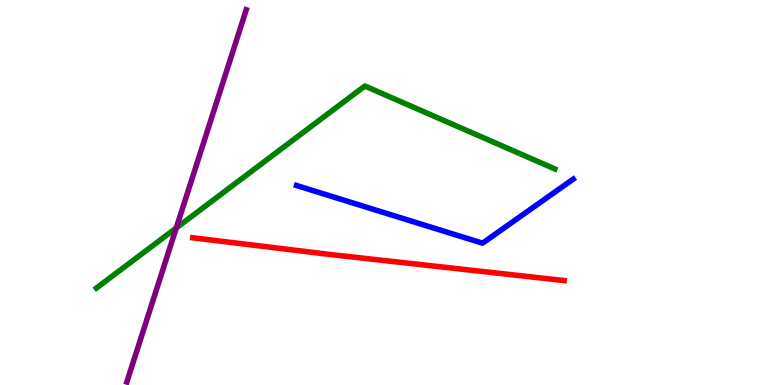[{'lines': ['blue', 'red'], 'intersections': []}, {'lines': ['green', 'red'], 'intersections': []}, {'lines': ['purple', 'red'], 'intersections': []}, {'lines': ['blue', 'green'], 'intersections': []}, {'lines': ['blue', 'purple'], 'intersections': []}, {'lines': ['green', 'purple'], 'intersections': [{'x': 2.27, 'y': 4.08}]}]